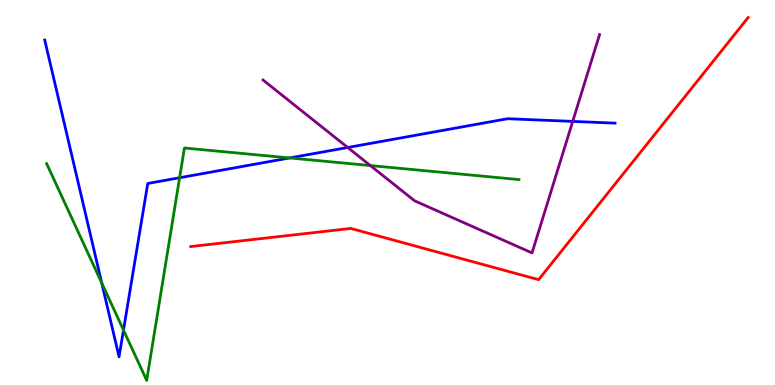[{'lines': ['blue', 'red'], 'intersections': []}, {'lines': ['green', 'red'], 'intersections': []}, {'lines': ['purple', 'red'], 'intersections': []}, {'lines': ['blue', 'green'], 'intersections': [{'x': 1.31, 'y': 2.65}, {'x': 1.59, 'y': 1.43}, {'x': 2.32, 'y': 5.38}, {'x': 3.74, 'y': 5.9}]}, {'lines': ['blue', 'purple'], 'intersections': [{'x': 4.49, 'y': 6.17}, {'x': 7.39, 'y': 6.85}]}, {'lines': ['green', 'purple'], 'intersections': [{'x': 4.78, 'y': 5.7}]}]